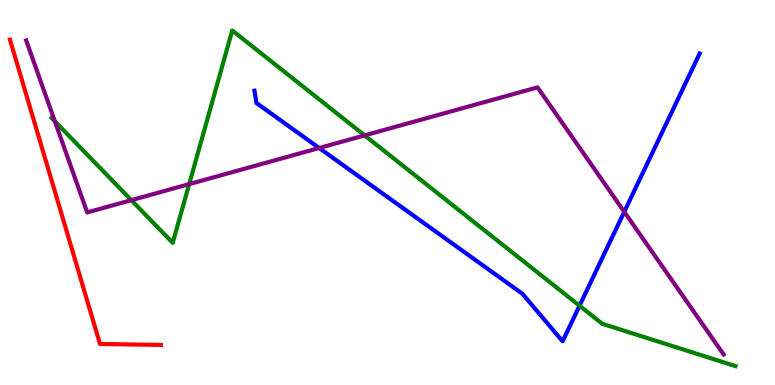[{'lines': ['blue', 'red'], 'intersections': []}, {'lines': ['green', 'red'], 'intersections': []}, {'lines': ['purple', 'red'], 'intersections': []}, {'lines': ['blue', 'green'], 'intersections': [{'x': 7.48, 'y': 2.06}]}, {'lines': ['blue', 'purple'], 'intersections': [{'x': 4.12, 'y': 6.16}, {'x': 8.05, 'y': 4.5}]}, {'lines': ['green', 'purple'], 'intersections': [{'x': 0.708, 'y': 6.85}, {'x': 1.69, 'y': 4.8}, {'x': 2.44, 'y': 5.22}, {'x': 4.7, 'y': 6.48}]}]